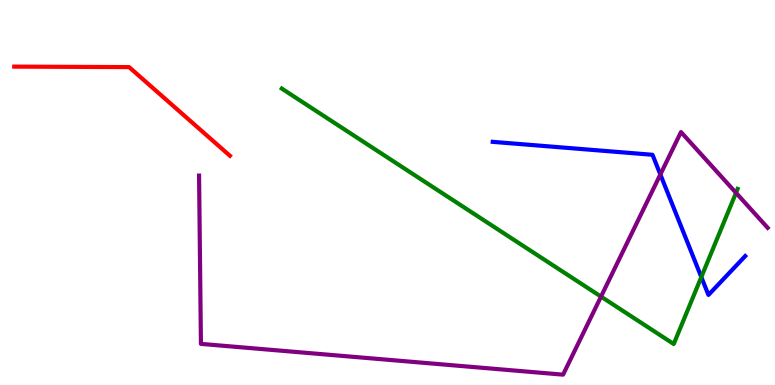[{'lines': ['blue', 'red'], 'intersections': []}, {'lines': ['green', 'red'], 'intersections': []}, {'lines': ['purple', 'red'], 'intersections': []}, {'lines': ['blue', 'green'], 'intersections': [{'x': 9.05, 'y': 2.8}]}, {'lines': ['blue', 'purple'], 'intersections': [{'x': 8.52, 'y': 5.47}]}, {'lines': ['green', 'purple'], 'intersections': [{'x': 7.75, 'y': 2.3}, {'x': 9.5, 'y': 4.99}]}]